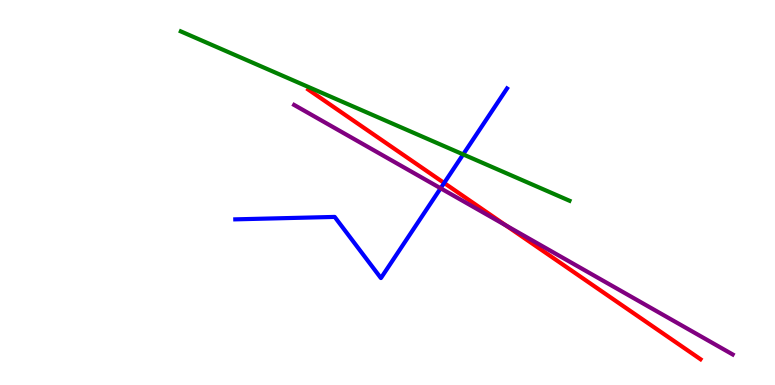[{'lines': ['blue', 'red'], 'intersections': [{'x': 5.73, 'y': 5.25}]}, {'lines': ['green', 'red'], 'intersections': []}, {'lines': ['purple', 'red'], 'intersections': [{'x': 6.53, 'y': 4.15}]}, {'lines': ['blue', 'green'], 'intersections': [{'x': 5.98, 'y': 5.99}]}, {'lines': ['blue', 'purple'], 'intersections': [{'x': 5.69, 'y': 5.11}]}, {'lines': ['green', 'purple'], 'intersections': []}]